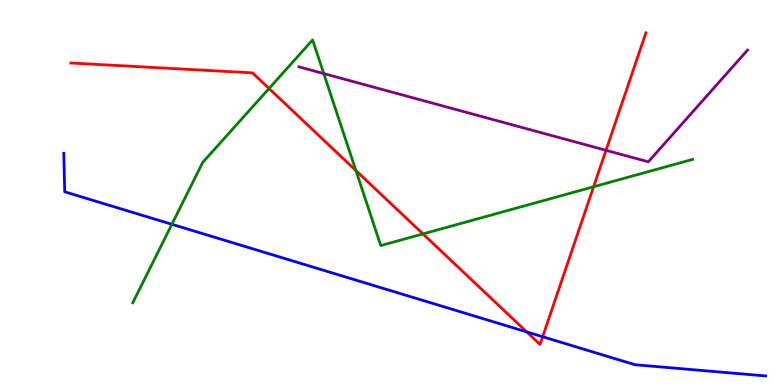[{'lines': ['blue', 'red'], 'intersections': [{'x': 6.8, 'y': 1.38}, {'x': 7.0, 'y': 1.25}]}, {'lines': ['green', 'red'], 'intersections': [{'x': 3.47, 'y': 7.7}, {'x': 4.59, 'y': 5.57}, {'x': 5.46, 'y': 3.92}, {'x': 7.66, 'y': 5.15}]}, {'lines': ['purple', 'red'], 'intersections': [{'x': 7.82, 'y': 6.1}]}, {'lines': ['blue', 'green'], 'intersections': [{'x': 2.22, 'y': 4.17}]}, {'lines': ['blue', 'purple'], 'intersections': []}, {'lines': ['green', 'purple'], 'intersections': [{'x': 4.18, 'y': 8.09}]}]